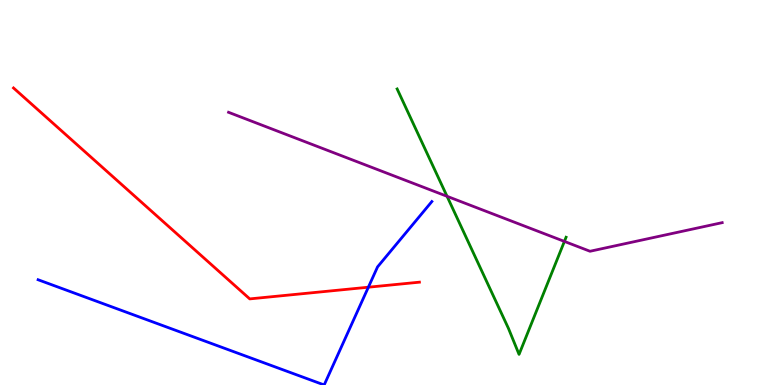[{'lines': ['blue', 'red'], 'intersections': [{'x': 4.75, 'y': 2.54}]}, {'lines': ['green', 'red'], 'intersections': []}, {'lines': ['purple', 'red'], 'intersections': []}, {'lines': ['blue', 'green'], 'intersections': []}, {'lines': ['blue', 'purple'], 'intersections': []}, {'lines': ['green', 'purple'], 'intersections': [{'x': 5.77, 'y': 4.9}, {'x': 7.28, 'y': 3.73}]}]